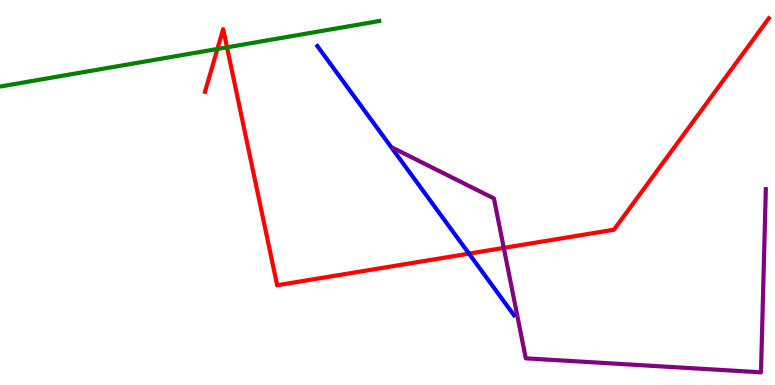[{'lines': ['blue', 'red'], 'intersections': [{'x': 6.05, 'y': 3.41}]}, {'lines': ['green', 'red'], 'intersections': [{'x': 2.81, 'y': 8.73}, {'x': 2.93, 'y': 8.77}]}, {'lines': ['purple', 'red'], 'intersections': [{'x': 6.5, 'y': 3.56}]}, {'lines': ['blue', 'green'], 'intersections': []}, {'lines': ['blue', 'purple'], 'intersections': []}, {'lines': ['green', 'purple'], 'intersections': []}]